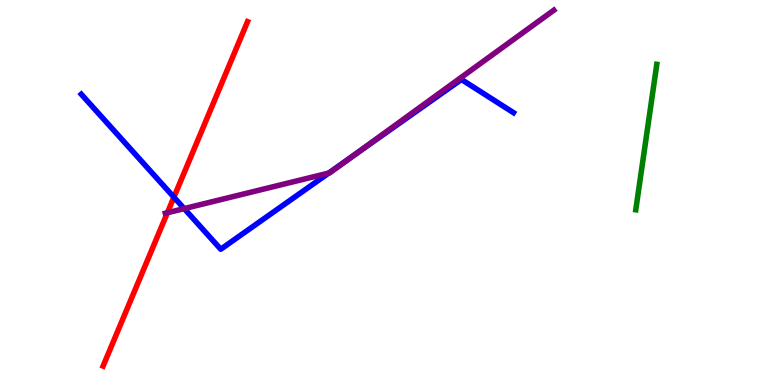[{'lines': ['blue', 'red'], 'intersections': [{'x': 2.24, 'y': 4.88}]}, {'lines': ['green', 'red'], 'intersections': []}, {'lines': ['purple', 'red'], 'intersections': [{'x': 2.16, 'y': 4.47}]}, {'lines': ['blue', 'green'], 'intersections': []}, {'lines': ['blue', 'purple'], 'intersections': [{'x': 2.38, 'y': 4.58}, {'x': 4.24, 'y': 5.5}, {'x': 4.53, 'y': 5.92}]}, {'lines': ['green', 'purple'], 'intersections': []}]